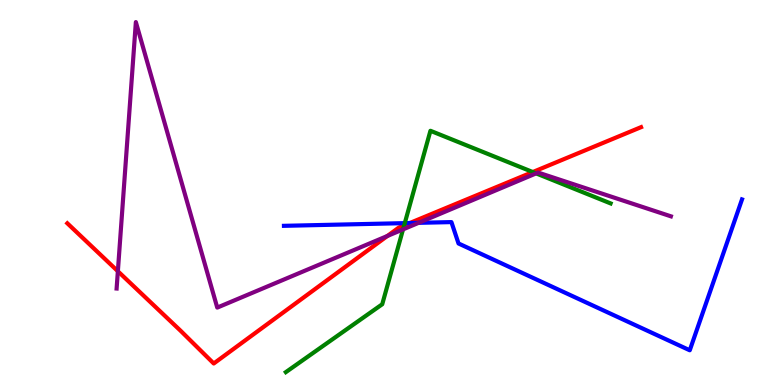[{'lines': ['blue', 'red'], 'intersections': [{'x': 5.29, 'y': 4.21}]}, {'lines': ['green', 'red'], 'intersections': [{'x': 5.21, 'y': 4.15}, {'x': 6.87, 'y': 5.53}]}, {'lines': ['purple', 'red'], 'intersections': [{'x': 1.52, 'y': 2.95}, {'x': 5.0, 'y': 3.87}]}, {'lines': ['blue', 'green'], 'intersections': [{'x': 5.22, 'y': 4.2}]}, {'lines': ['blue', 'purple'], 'intersections': [{'x': 5.4, 'y': 4.21}]}, {'lines': ['green', 'purple'], 'intersections': [{'x': 5.2, 'y': 4.04}, {'x': 6.92, 'y': 5.5}]}]